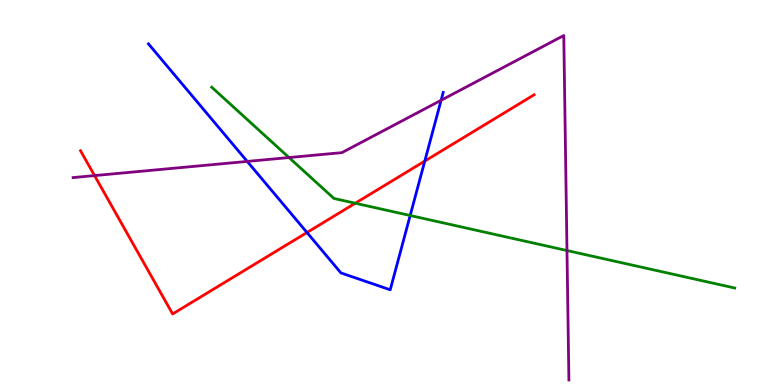[{'lines': ['blue', 'red'], 'intersections': [{'x': 3.96, 'y': 3.96}, {'x': 5.48, 'y': 5.82}]}, {'lines': ['green', 'red'], 'intersections': [{'x': 4.58, 'y': 4.72}]}, {'lines': ['purple', 'red'], 'intersections': [{'x': 1.22, 'y': 5.44}]}, {'lines': ['blue', 'green'], 'intersections': [{'x': 5.29, 'y': 4.4}]}, {'lines': ['blue', 'purple'], 'intersections': [{'x': 3.19, 'y': 5.81}, {'x': 5.69, 'y': 7.4}]}, {'lines': ['green', 'purple'], 'intersections': [{'x': 3.73, 'y': 5.91}, {'x': 7.32, 'y': 3.49}]}]